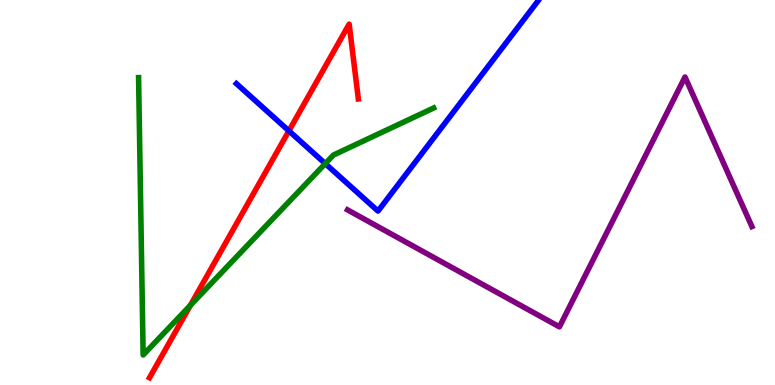[{'lines': ['blue', 'red'], 'intersections': [{'x': 3.73, 'y': 6.6}]}, {'lines': ['green', 'red'], 'intersections': [{'x': 2.46, 'y': 2.07}]}, {'lines': ['purple', 'red'], 'intersections': []}, {'lines': ['blue', 'green'], 'intersections': [{'x': 4.2, 'y': 5.75}]}, {'lines': ['blue', 'purple'], 'intersections': []}, {'lines': ['green', 'purple'], 'intersections': []}]